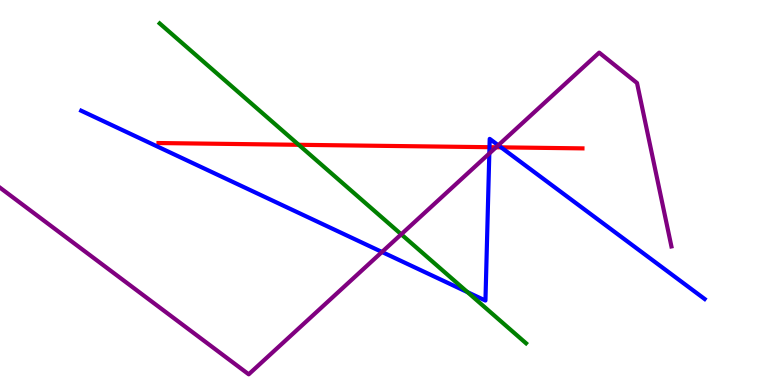[{'lines': ['blue', 'red'], 'intersections': [{'x': 6.32, 'y': 6.18}, {'x': 6.47, 'y': 6.17}]}, {'lines': ['green', 'red'], 'intersections': [{'x': 3.85, 'y': 6.24}]}, {'lines': ['purple', 'red'], 'intersections': [{'x': 6.4, 'y': 6.17}]}, {'lines': ['blue', 'green'], 'intersections': [{'x': 6.03, 'y': 2.41}]}, {'lines': ['blue', 'purple'], 'intersections': [{'x': 4.93, 'y': 3.45}, {'x': 6.31, 'y': 6.01}, {'x': 6.43, 'y': 6.23}]}, {'lines': ['green', 'purple'], 'intersections': [{'x': 5.18, 'y': 3.91}]}]